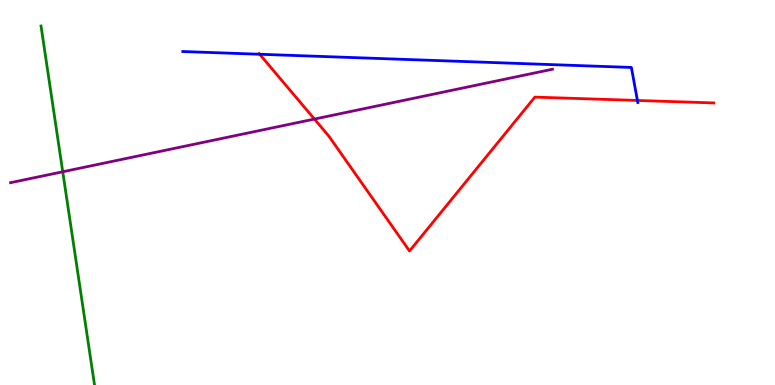[{'lines': ['blue', 'red'], 'intersections': [{'x': 3.35, 'y': 8.59}, {'x': 8.22, 'y': 7.39}]}, {'lines': ['green', 'red'], 'intersections': []}, {'lines': ['purple', 'red'], 'intersections': [{'x': 4.06, 'y': 6.91}]}, {'lines': ['blue', 'green'], 'intersections': []}, {'lines': ['blue', 'purple'], 'intersections': []}, {'lines': ['green', 'purple'], 'intersections': [{'x': 0.81, 'y': 5.54}]}]